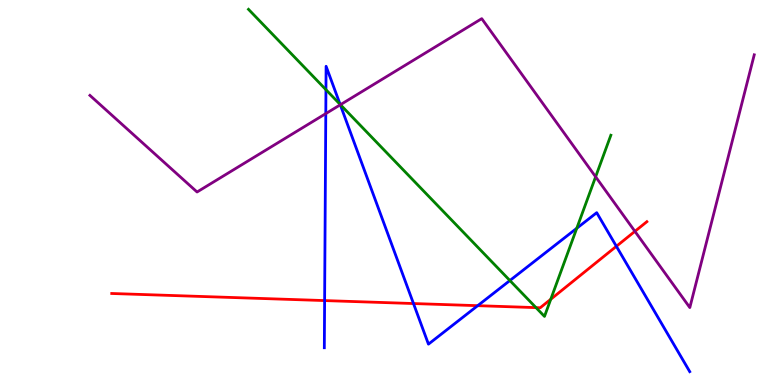[{'lines': ['blue', 'red'], 'intersections': [{'x': 4.19, 'y': 2.19}, {'x': 5.34, 'y': 2.12}, {'x': 6.16, 'y': 2.06}, {'x': 7.95, 'y': 3.6}]}, {'lines': ['green', 'red'], 'intersections': [{'x': 6.92, 'y': 2.01}, {'x': 7.11, 'y': 2.23}]}, {'lines': ['purple', 'red'], 'intersections': [{'x': 8.19, 'y': 3.99}]}, {'lines': ['blue', 'green'], 'intersections': [{'x': 4.21, 'y': 7.67}, {'x': 4.39, 'y': 7.29}, {'x': 6.58, 'y': 2.71}, {'x': 7.44, 'y': 4.07}]}, {'lines': ['blue', 'purple'], 'intersections': [{'x': 4.2, 'y': 7.05}, {'x': 4.39, 'y': 7.28}]}, {'lines': ['green', 'purple'], 'intersections': [{'x': 4.39, 'y': 7.28}, {'x': 7.69, 'y': 5.41}]}]